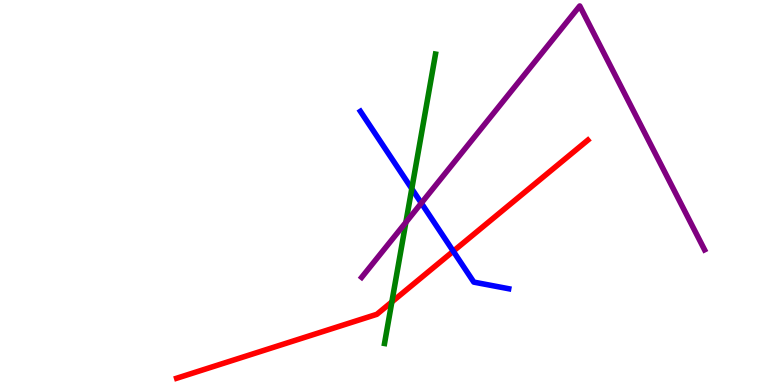[{'lines': ['blue', 'red'], 'intersections': [{'x': 5.85, 'y': 3.48}]}, {'lines': ['green', 'red'], 'intersections': [{'x': 5.06, 'y': 2.16}]}, {'lines': ['purple', 'red'], 'intersections': []}, {'lines': ['blue', 'green'], 'intersections': [{'x': 5.31, 'y': 5.1}]}, {'lines': ['blue', 'purple'], 'intersections': [{'x': 5.44, 'y': 4.72}]}, {'lines': ['green', 'purple'], 'intersections': [{'x': 5.24, 'y': 4.22}]}]